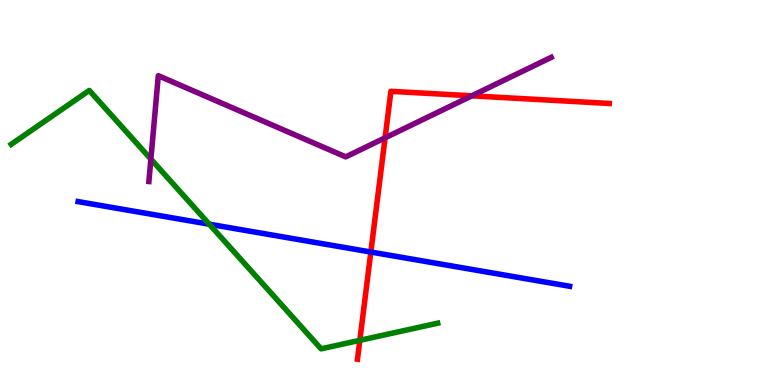[{'lines': ['blue', 'red'], 'intersections': [{'x': 4.79, 'y': 3.45}]}, {'lines': ['green', 'red'], 'intersections': [{'x': 4.64, 'y': 1.16}]}, {'lines': ['purple', 'red'], 'intersections': [{'x': 4.97, 'y': 6.42}, {'x': 6.09, 'y': 7.51}]}, {'lines': ['blue', 'green'], 'intersections': [{'x': 2.7, 'y': 4.18}]}, {'lines': ['blue', 'purple'], 'intersections': []}, {'lines': ['green', 'purple'], 'intersections': [{'x': 1.95, 'y': 5.87}]}]